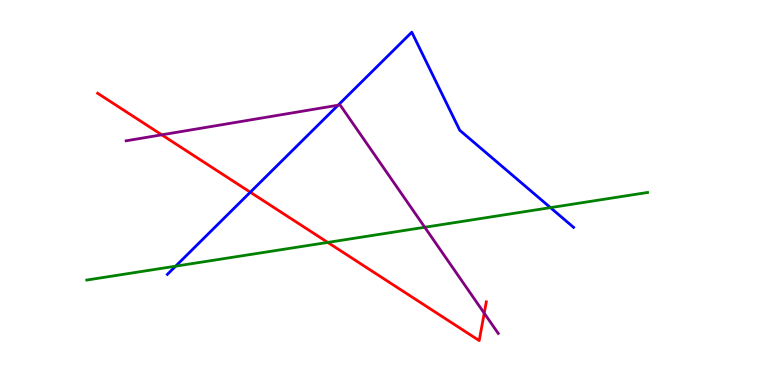[{'lines': ['blue', 'red'], 'intersections': [{'x': 3.23, 'y': 5.01}]}, {'lines': ['green', 'red'], 'intersections': [{'x': 4.23, 'y': 3.7}]}, {'lines': ['purple', 'red'], 'intersections': [{'x': 2.09, 'y': 6.5}, {'x': 6.25, 'y': 1.87}]}, {'lines': ['blue', 'green'], 'intersections': [{'x': 2.27, 'y': 3.09}, {'x': 7.1, 'y': 4.61}]}, {'lines': ['blue', 'purple'], 'intersections': [{'x': 4.36, 'y': 7.27}]}, {'lines': ['green', 'purple'], 'intersections': [{'x': 5.48, 'y': 4.1}]}]